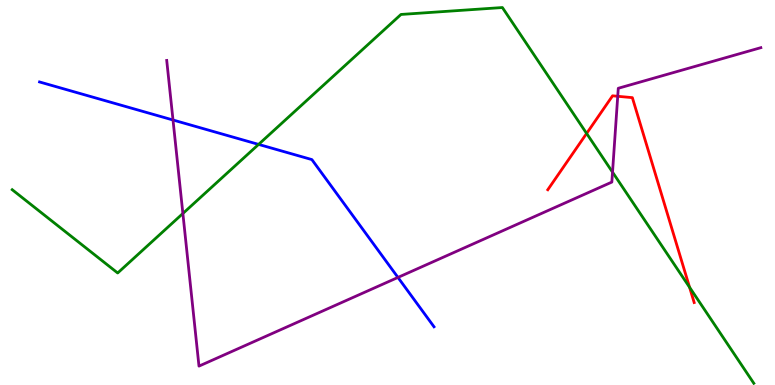[{'lines': ['blue', 'red'], 'intersections': []}, {'lines': ['green', 'red'], 'intersections': [{'x': 7.57, 'y': 6.53}, {'x': 8.9, 'y': 2.54}]}, {'lines': ['purple', 'red'], 'intersections': [{'x': 7.97, 'y': 7.5}]}, {'lines': ['blue', 'green'], 'intersections': [{'x': 3.34, 'y': 6.25}]}, {'lines': ['blue', 'purple'], 'intersections': [{'x': 2.23, 'y': 6.88}, {'x': 5.13, 'y': 2.79}]}, {'lines': ['green', 'purple'], 'intersections': [{'x': 2.36, 'y': 4.45}, {'x': 7.9, 'y': 5.53}]}]